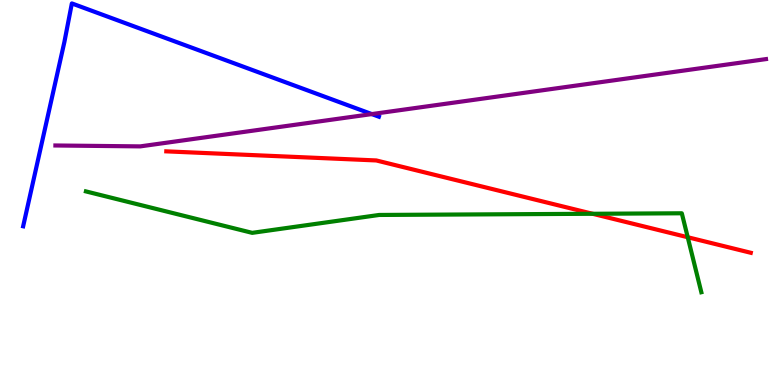[{'lines': ['blue', 'red'], 'intersections': []}, {'lines': ['green', 'red'], 'intersections': [{'x': 7.65, 'y': 4.45}, {'x': 8.87, 'y': 3.84}]}, {'lines': ['purple', 'red'], 'intersections': []}, {'lines': ['blue', 'green'], 'intersections': []}, {'lines': ['blue', 'purple'], 'intersections': [{'x': 4.8, 'y': 7.04}]}, {'lines': ['green', 'purple'], 'intersections': []}]